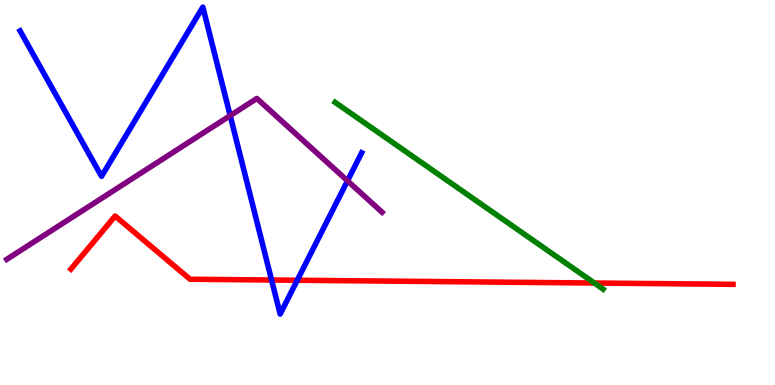[{'lines': ['blue', 'red'], 'intersections': [{'x': 3.5, 'y': 2.73}, {'x': 3.84, 'y': 2.72}]}, {'lines': ['green', 'red'], 'intersections': [{'x': 7.67, 'y': 2.65}]}, {'lines': ['purple', 'red'], 'intersections': []}, {'lines': ['blue', 'green'], 'intersections': []}, {'lines': ['blue', 'purple'], 'intersections': [{'x': 2.97, 'y': 7.0}, {'x': 4.48, 'y': 5.3}]}, {'lines': ['green', 'purple'], 'intersections': []}]